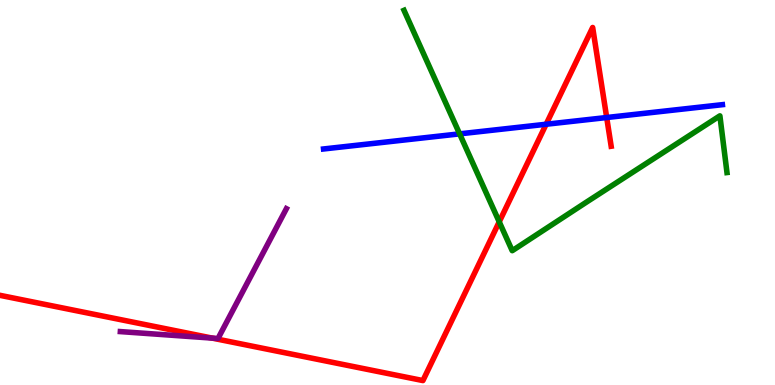[{'lines': ['blue', 'red'], 'intersections': [{'x': 7.05, 'y': 6.77}, {'x': 7.83, 'y': 6.95}]}, {'lines': ['green', 'red'], 'intersections': [{'x': 6.44, 'y': 4.24}]}, {'lines': ['purple', 'red'], 'intersections': [{'x': 2.74, 'y': 1.22}]}, {'lines': ['blue', 'green'], 'intersections': [{'x': 5.93, 'y': 6.52}]}, {'lines': ['blue', 'purple'], 'intersections': []}, {'lines': ['green', 'purple'], 'intersections': []}]